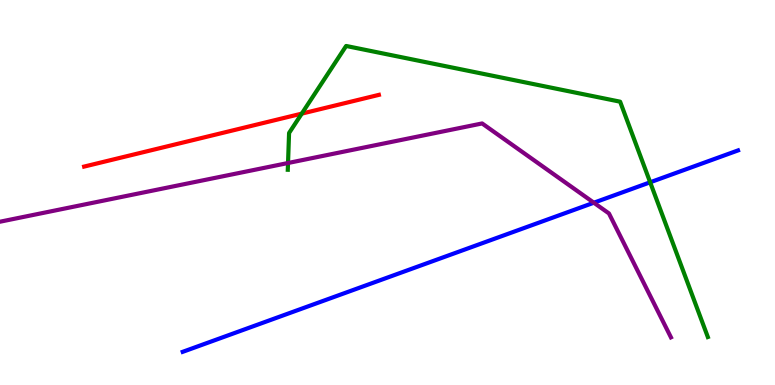[{'lines': ['blue', 'red'], 'intersections': []}, {'lines': ['green', 'red'], 'intersections': [{'x': 3.89, 'y': 7.05}]}, {'lines': ['purple', 'red'], 'intersections': []}, {'lines': ['blue', 'green'], 'intersections': [{'x': 8.39, 'y': 5.27}]}, {'lines': ['blue', 'purple'], 'intersections': [{'x': 7.66, 'y': 4.73}]}, {'lines': ['green', 'purple'], 'intersections': [{'x': 3.72, 'y': 5.77}]}]